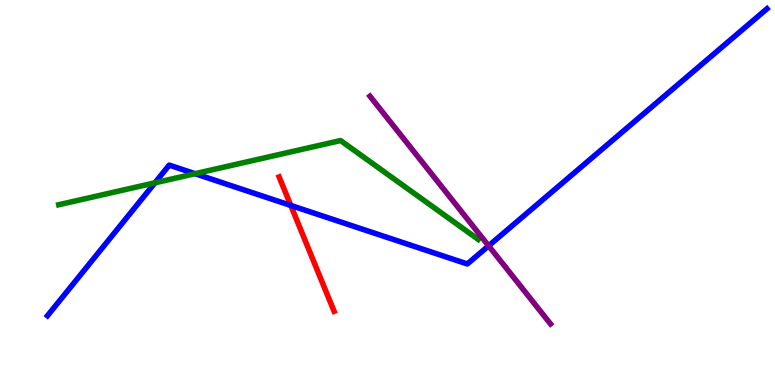[{'lines': ['blue', 'red'], 'intersections': [{'x': 3.75, 'y': 4.66}]}, {'lines': ['green', 'red'], 'intersections': []}, {'lines': ['purple', 'red'], 'intersections': []}, {'lines': ['blue', 'green'], 'intersections': [{'x': 2.0, 'y': 5.25}, {'x': 2.52, 'y': 5.49}]}, {'lines': ['blue', 'purple'], 'intersections': [{'x': 6.3, 'y': 3.61}]}, {'lines': ['green', 'purple'], 'intersections': []}]